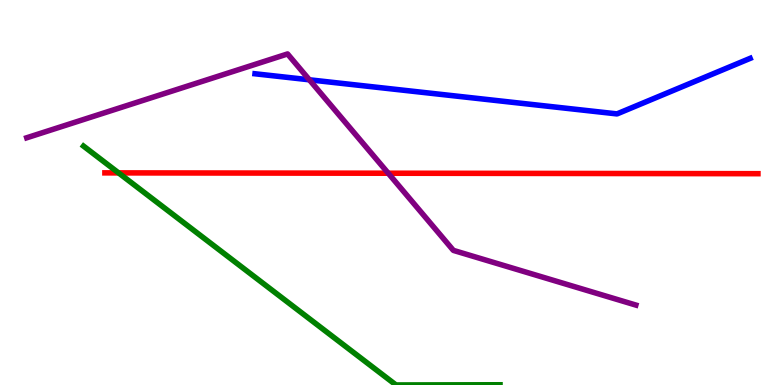[{'lines': ['blue', 'red'], 'intersections': []}, {'lines': ['green', 'red'], 'intersections': [{'x': 1.53, 'y': 5.51}]}, {'lines': ['purple', 'red'], 'intersections': [{'x': 5.01, 'y': 5.5}]}, {'lines': ['blue', 'green'], 'intersections': []}, {'lines': ['blue', 'purple'], 'intersections': [{'x': 3.99, 'y': 7.93}]}, {'lines': ['green', 'purple'], 'intersections': []}]